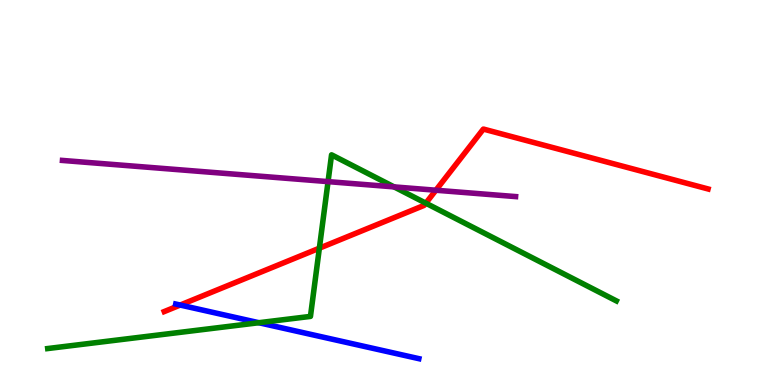[{'lines': ['blue', 'red'], 'intersections': [{'x': 2.33, 'y': 2.08}]}, {'lines': ['green', 'red'], 'intersections': [{'x': 4.12, 'y': 3.55}, {'x': 5.49, 'y': 4.72}]}, {'lines': ['purple', 'red'], 'intersections': [{'x': 5.62, 'y': 5.06}]}, {'lines': ['blue', 'green'], 'intersections': [{'x': 3.34, 'y': 1.62}]}, {'lines': ['blue', 'purple'], 'intersections': []}, {'lines': ['green', 'purple'], 'intersections': [{'x': 4.23, 'y': 5.28}, {'x': 5.08, 'y': 5.15}]}]